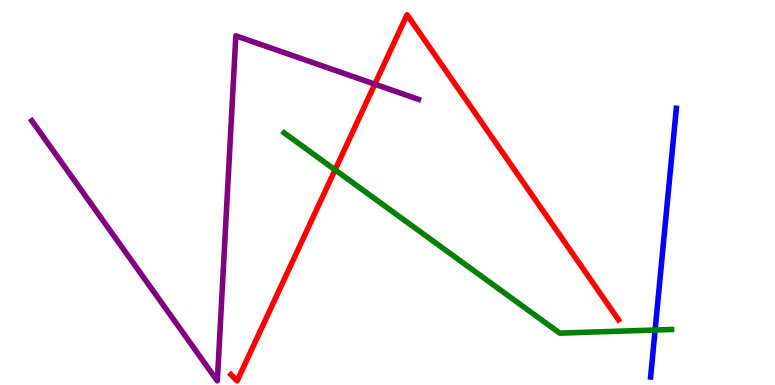[{'lines': ['blue', 'red'], 'intersections': []}, {'lines': ['green', 'red'], 'intersections': [{'x': 4.32, 'y': 5.59}]}, {'lines': ['purple', 'red'], 'intersections': [{'x': 4.84, 'y': 7.81}]}, {'lines': ['blue', 'green'], 'intersections': [{'x': 8.45, 'y': 1.43}]}, {'lines': ['blue', 'purple'], 'intersections': []}, {'lines': ['green', 'purple'], 'intersections': []}]